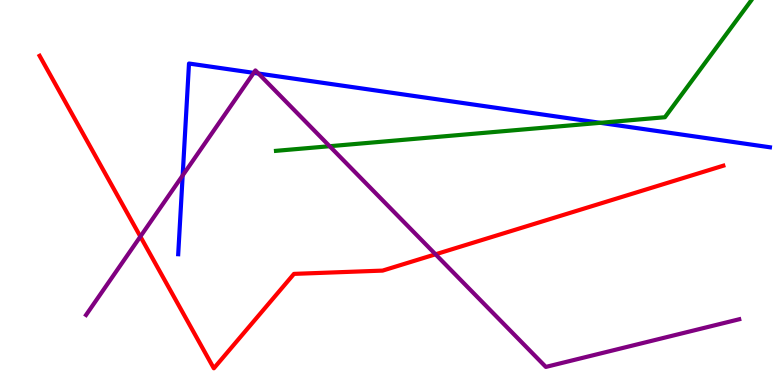[{'lines': ['blue', 'red'], 'intersections': []}, {'lines': ['green', 'red'], 'intersections': []}, {'lines': ['purple', 'red'], 'intersections': [{'x': 1.81, 'y': 3.86}, {'x': 5.62, 'y': 3.39}]}, {'lines': ['blue', 'green'], 'intersections': [{'x': 7.75, 'y': 6.81}]}, {'lines': ['blue', 'purple'], 'intersections': [{'x': 2.36, 'y': 5.44}, {'x': 3.27, 'y': 8.11}, {'x': 3.34, 'y': 8.09}]}, {'lines': ['green', 'purple'], 'intersections': [{'x': 4.25, 'y': 6.2}]}]